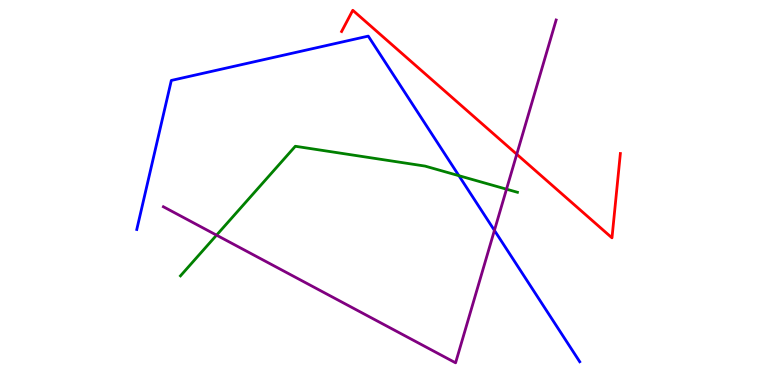[{'lines': ['blue', 'red'], 'intersections': []}, {'lines': ['green', 'red'], 'intersections': []}, {'lines': ['purple', 'red'], 'intersections': [{'x': 6.67, 'y': 5.99}]}, {'lines': ['blue', 'green'], 'intersections': [{'x': 5.92, 'y': 5.44}]}, {'lines': ['blue', 'purple'], 'intersections': [{'x': 6.38, 'y': 4.02}]}, {'lines': ['green', 'purple'], 'intersections': [{'x': 2.79, 'y': 3.89}, {'x': 6.54, 'y': 5.09}]}]